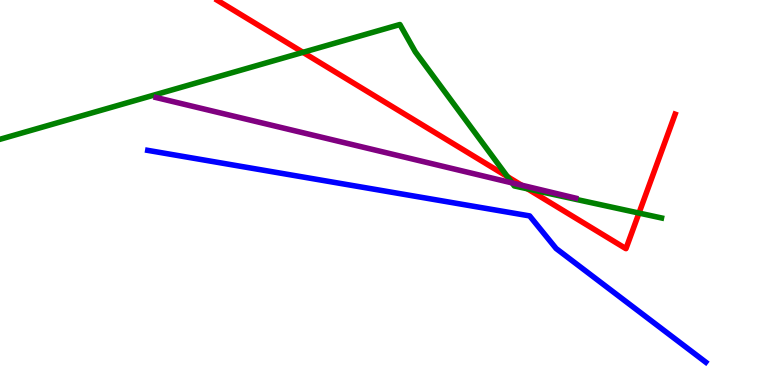[{'lines': ['blue', 'red'], 'intersections': []}, {'lines': ['green', 'red'], 'intersections': [{'x': 3.91, 'y': 8.64}, {'x': 6.55, 'y': 5.41}, {'x': 6.81, 'y': 5.1}, {'x': 8.24, 'y': 4.47}]}, {'lines': ['purple', 'red'], 'intersections': [{'x': 6.73, 'y': 5.19}]}, {'lines': ['blue', 'green'], 'intersections': []}, {'lines': ['blue', 'purple'], 'intersections': []}, {'lines': ['green', 'purple'], 'intersections': [{'x': 6.61, 'y': 5.25}]}]